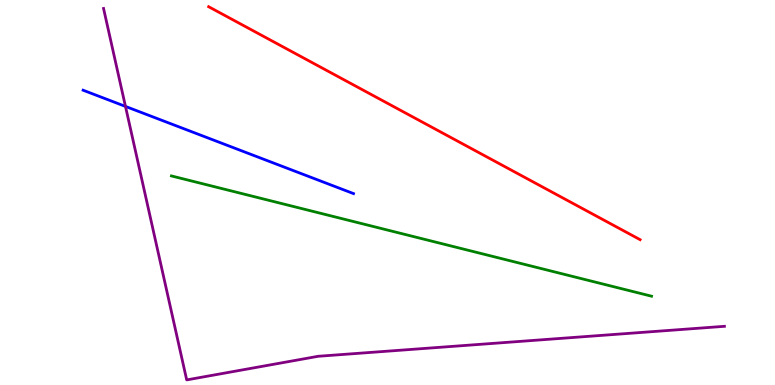[{'lines': ['blue', 'red'], 'intersections': []}, {'lines': ['green', 'red'], 'intersections': []}, {'lines': ['purple', 'red'], 'intersections': []}, {'lines': ['blue', 'green'], 'intersections': []}, {'lines': ['blue', 'purple'], 'intersections': [{'x': 1.62, 'y': 7.24}]}, {'lines': ['green', 'purple'], 'intersections': []}]